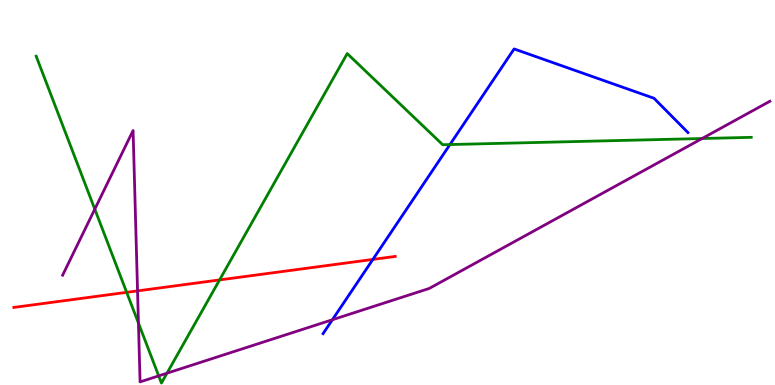[{'lines': ['blue', 'red'], 'intersections': [{'x': 4.81, 'y': 3.26}]}, {'lines': ['green', 'red'], 'intersections': [{'x': 1.63, 'y': 2.41}, {'x': 2.83, 'y': 2.73}]}, {'lines': ['purple', 'red'], 'intersections': [{'x': 1.77, 'y': 2.44}]}, {'lines': ['blue', 'green'], 'intersections': [{'x': 5.81, 'y': 6.25}]}, {'lines': ['blue', 'purple'], 'intersections': [{'x': 4.29, 'y': 1.69}]}, {'lines': ['green', 'purple'], 'intersections': [{'x': 1.22, 'y': 4.57}, {'x': 1.79, 'y': 1.61}, {'x': 2.05, 'y': 0.237}, {'x': 2.15, 'y': 0.307}, {'x': 9.06, 'y': 6.4}]}]